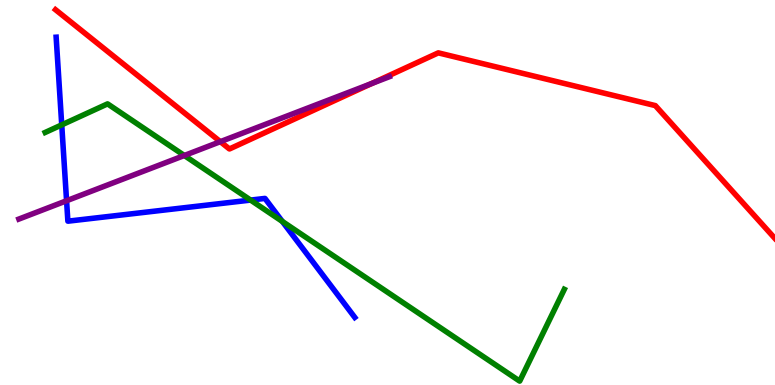[{'lines': ['blue', 'red'], 'intersections': []}, {'lines': ['green', 'red'], 'intersections': []}, {'lines': ['purple', 'red'], 'intersections': [{'x': 2.84, 'y': 6.32}, {'x': 4.8, 'y': 7.83}]}, {'lines': ['blue', 'green'], 'intersections': [{'x': 0.797, 'y': 6.76}, {'x': 3.23, 'y': 4.8}, {'x': 3.64, 'y': 4.25}]}, {'lines': ['blue', 'purple'], 'intersections': [{'x': 0.859, 'y': 4.79}]}, {'lines': ['green', 'purple'], 'intersections': [{'x': 2.38, 'y': 5.96}]}]